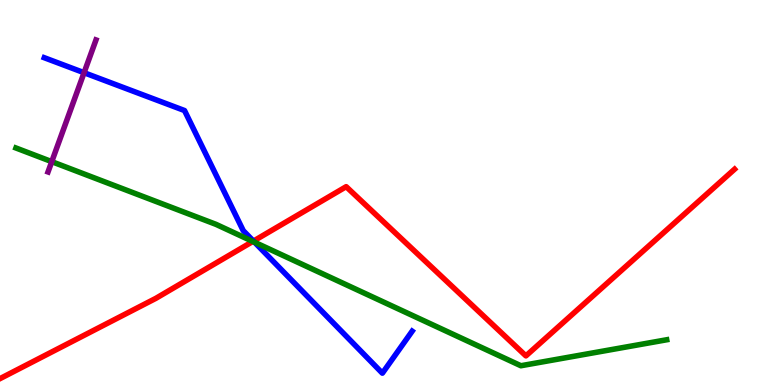[{'lines': ['blue', 'red'], 'intersections': [{'x': 3.27, 'y': 3.74}]}, {'lines': ['green', 'red'], 'intersections': [{'x': 3.26, 'y': 3.73}]}, {'lines': ['purple', 'red'], 'intersections': []}, {'lines': ['blue', 'green'], 'intersections': [{'x': 3.28, 'y': 3.71}]}, {'lines': ['blue', 'purple'], 'intersections': [{'x': 1.08, 'y': 8.11}]}, {'lines': ['green', 'purple'], 'intersections': [{'x': 0.668, 'y': 5.8}]}]